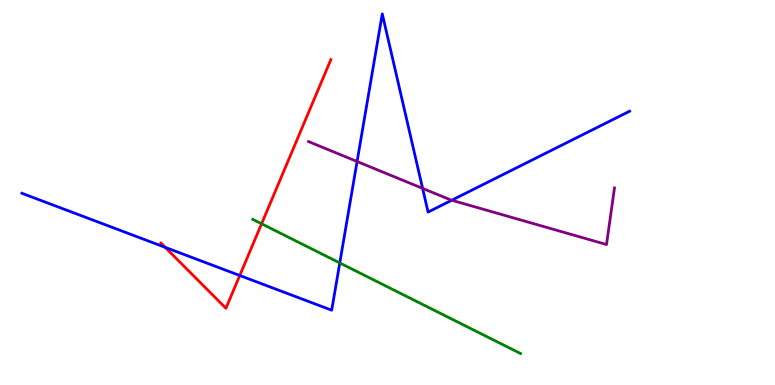[{'lines': ['blue', 'red'], 'intersections': [{'x': 2.13, 'y': 3.57}, {'x': 3.09, 'y': 2.84}]}, {'lines': ['green', 'red'], 'intersections': [{'x': 3.38, 'y': 4.19}]}, {'lines': ['purple', 'red'], 'intersections': []}, {'lines': ['blue', 'green'], 'intersections': [{'x': 4.38, 'y': 3.17}]}, {'lines': ['blue', 'purple'], 'intersections': [{'x': 4.61, 'y': 5.81}, {'x': 5.45, 'y': 5.11}, {'x': 5.83, 'y': 4.8}]}, {'lines': ['green', 'purple'], 'intersections': []}]